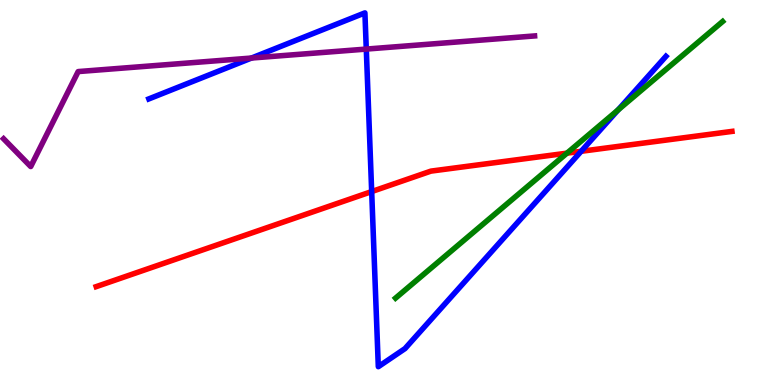[{'lines': ['blue', 'red'], 'intersections': [{'x': 4.8, 'y': 5.02}, {'x': 7.5, 'y': 6.07}]}, {'lines': ['green', 'red'], 'intersections': [{'x': 7.32, 'y': 6.02}]}, {'lines': ['purple', 'red'], 'intersections': []}, {'lines': ['blue', 'green'], 'intersections': [{'x': 7.98, 'y': 7.14}]}, {'lines': ['blue', 'purple'], 'intersections': [{'x': 3.24, 'y': 8.49}, {'x': 4.73, 'y': 8.73}]}, {'lines': ['green', 'purple'], 'intersections': []}]